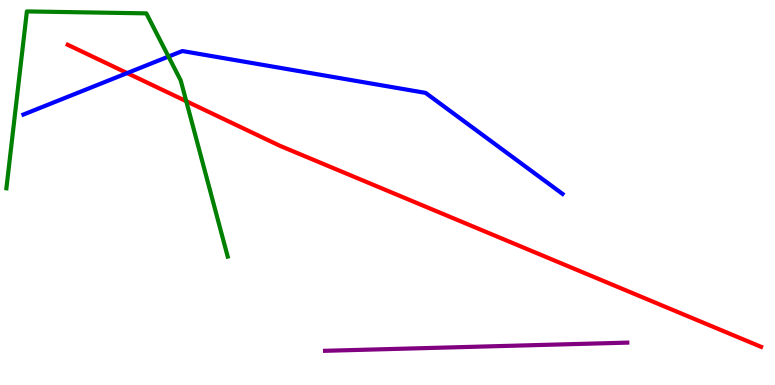[{'lines': ['blue', 'red'], 'intersections': [{'x': 1.64, 'y': 8.1}]}, {'lines': ['green', 'red'], 'intersections': [{'x': 2.4, 'y': 7.37}]}, {'lines': ['purple', 'red'], 'intersections': []}, {'lines': ['blue', 'green'], 'intersections': [{'x': 2.17, 'y': 8.53}]}, {'lines': ['blue', 'purple'], 'intersections': []}, {'lines': ['green', 'purple'], 'intersections': []}]